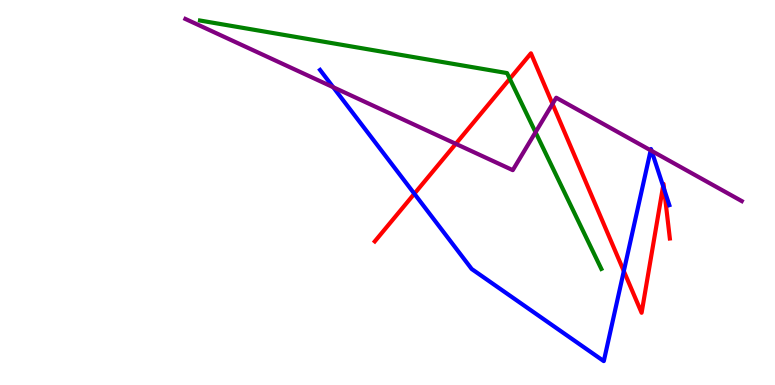[{'lines': ['blue', 'red'], 'intersections': [{'x': 5.35, 'y': 4.97}, {'x': 8.05, 'y': 2.96}, {'x': 8.56, 'y': 5.17}, {'x': 8.57, 'y': 5.09}]}, {'lines': ['green', 'red'], 'intersections': [{'x': 6.58, 'y': 7.95}]}, {'lines': ['purple', 'red'], 'intersections': [{'x': 5.88, 'y': 6.26}, {'x': 7.13, 'y': 7.3}]}, {'lines': ['blue', 'green'], 'intersections': []}, {'lines': ['blue', 'purple'], 'intersections': [{'x': 4.3, 'y': 7.73}, {'x': 8.4, 'y': 6.1}, {'x': 8.41, 'y': 6.08}]}, {'lines': ['green', 'purple'], 'intersections': [{'x': 6.91, 'y': 6.57}]}]